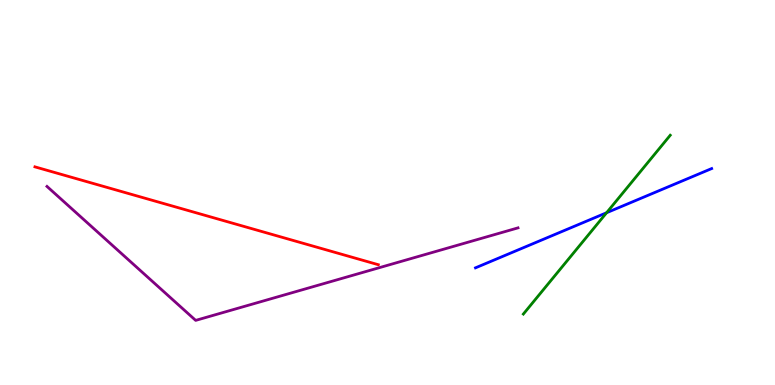[{'lines': ['blue', 'red'], 'intersections': []}, {'lines': ['green', 'red'], 'intersections': []}, {'lines': ['purple', 'red'], 'intersections': []}, {'lines': ['blue', 'green'], 'intersections': [{'x': 7.83, 'y': 4.47}]}, {'lines': ['blue', 'purple'], 'intersections': []}, {'lines': ['green', 'purple'], 'intersections': []}]